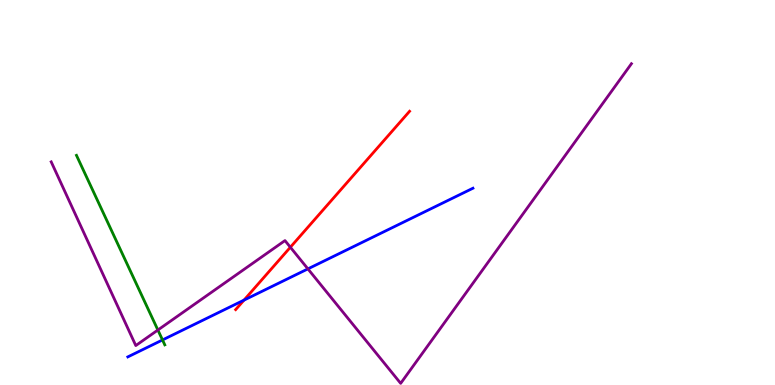[{'lines': ['blue', 'red'], 'intersections': [{'x': 3.15, 'y': 2.2}]}, {'lines': ['green', 'red'], 'intersections': []}, {'lines': ['purple', 'red'], 'intersections': [{'x': 3.75, 'y': 3.58}]}, {'lines': ['blue', 'green'], 'intersections': [{'x': 2.1, 'y': 1.17}]}, {'lines': ['blue', 'purple'], 'intersections': [{'x': 3.97, 'y': 3.02}]}, {'lines': ['green', 'purple'], 'intersections': [{'x': 2.04, 'y': 1.43}]}]